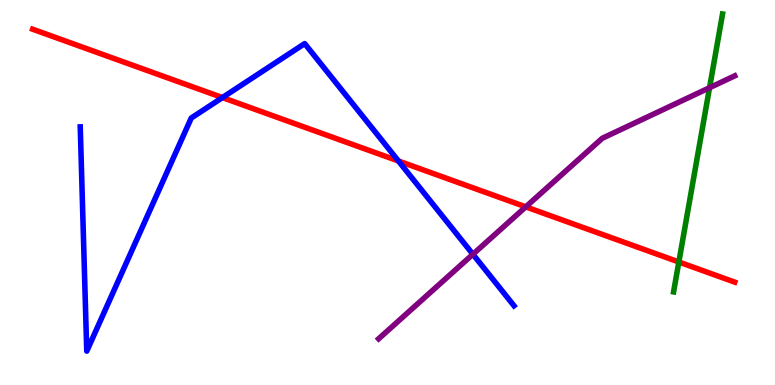[{'lines': ['blue', 'red'], 'intersections': [{'x': 2.87, 'y': 7.47}, {'x': 5.14, 'y': 5.82}]}, {'lines': ['green', 'red'], 'intersections': [{'x': 8.76, 'y': 3.19}]}, {'lines': ['purple', 'red'], 'intersections': [{'x': 6.78, 'y': 4.63}]}, {'lines': ['blue', 'green'], 'intersections': []}, {'lines': ['blue', 'purple'], 'intersections': [{'x': 6.1, 'y': 3.4}]}, {'lines': ['green', 'purple'], 'intersections': [{'x': 9.16, 'y': 7.72}]}]